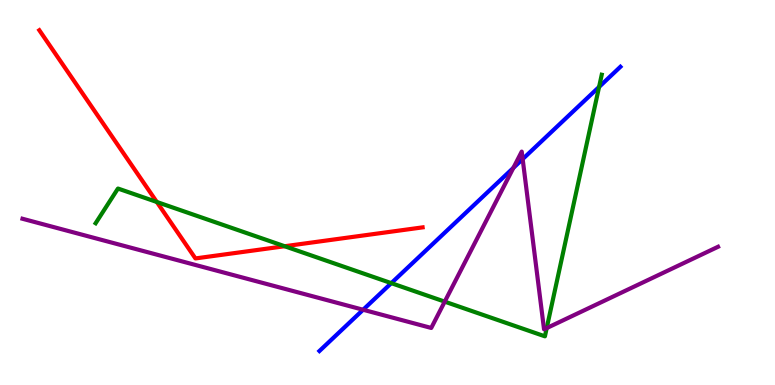[{'lines': ['blue', 'red'], 'intersections': []}, {'lines': ['green', 'red'], 'intersections': [{'x': 2.02, 'y': 4.75}, {'x': 3.67, 'y': 3.6}]}, {'lines': ['purple', 'red'], 'intersections': []}, {'lines': ['blue', 'green'], 'intersections': [{'x': 5.05, 'y': 2.65}, {'x': 7.73, 'y': 7.74}]}, {'lines': ['blue', 'purple'], 'intersections': [{'x': 4.69, 'y': 1.95}, {'x': 6.62, 'y': 5.64}, {'x': 6.74, 'y': 5.87}]}, {'lines': ['green', 'purple'], 'intersections': [{'x': 5.74, 'y': 2.17}, {'x': 7.05, 'y': 1.48}]}]